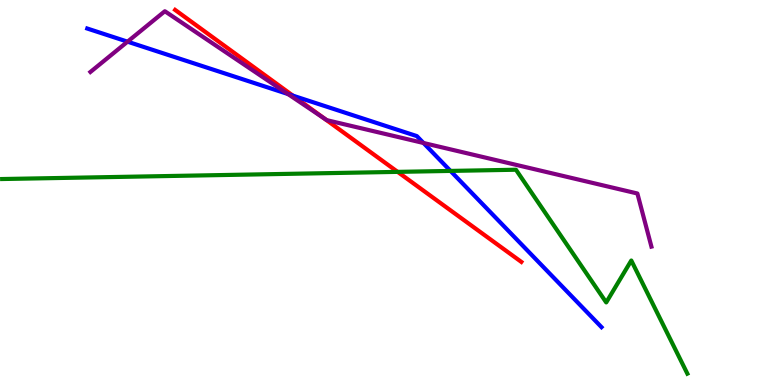[{'lines': ['blue', 'red'], 'intersections': [{'x': 3.78, 'y': 7.52}]}, {'lines': ['green', 'red'], 'intersections': [{'x': 5.13, 'y': 5.54}]}, {'lines': ['purple', 'red'], 'intersections': [{'x': 4.18, 'y': 6.92}]}, {'lines': ['blue', 'green'], 'intersections': [{'x': 5.81, 'y': 5.56}]}, {'lines': ['blue', 'purple'], 'intersections': [{'x': 1.65, 'y': 8.92}, {'x': 3.72, 'y': 7.56}, {'x': 5.46, 'y': 6.29}]}, {'lines': ['green', 'purple'], 'intersections': []}]